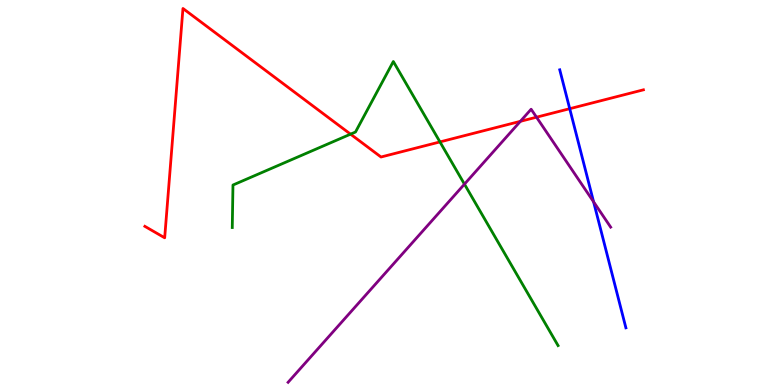[{'lines': ['blue', 'red'], 'intersections': [{'x': 7.35, 'y': 7.18}]}, {'lines': ['green', 'red'], 'intersections': [{'x': 4.52, 'y': 6.52}, {'x': 5.68, 'y': 6.31}]}, {'lines': ['purple', 'red'], 'intersections': [{'x': 6.71, 'y': 6.85}, {'x': 6.92, 'y': 6.96}]}, {'lines': ['blue', 'green'], 'intersections': []}, {'lines': ['blue', 'purple'], 'intersections': [{'x': 7.66, 'y': 4.76}]}, {'lines': ['green', 'purple'], 'intersections': [{'x': 5.99, 'y': 5.22}]}]